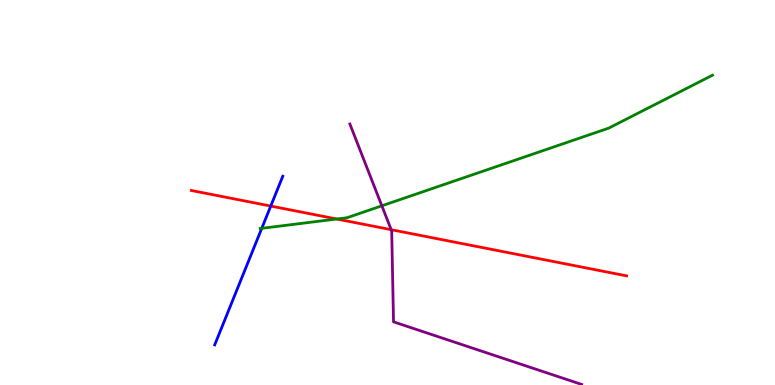[{'lines': ['blue', 'red'], 'intersections': [{'x': 3.49, 'y': 4.65}]}, {'lines': ['green', 'red'], 'intersections': [{'x': 4.35, 'y': 4.31}]}, {'lines': ['purple', 'red'], 'intersections': [{'x': 5.05, 'y': 4.03}]}, {'lines': ['blue', 'green'], 'intersections': [{'x': 3.38, 'y': 4.07}]}, {'lines': ['blue', 'purple'], 'intersections': []}, {'lines': ['green', 'purple'], 'intersections': [{'x': 4.93, 'y': 4.65}]}]